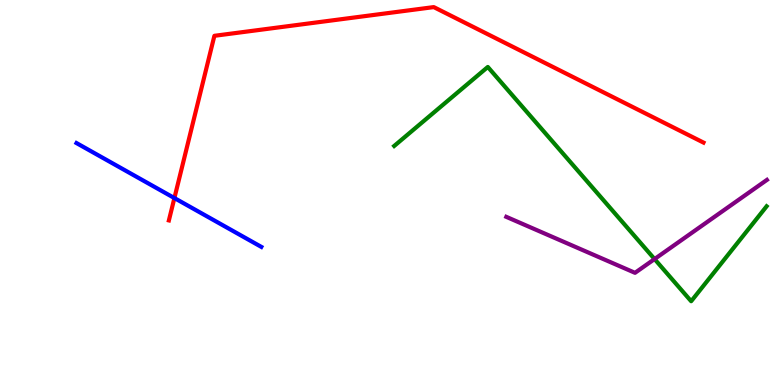[{'lines': ['blue', 'red'], 'intersections': [{'x': 2.25, 'y': 4.86}]}, {'lines': ['green', 'red'], 'intersections': []}, {'lines': ['purple', 'red'], 'intersections': []}, {'lines': ['blue', 'green'], 'intersections': []}, {'lines': ['blue', 'purple'], 'intersections': []}, {'lines': ['green', 'purple'], 'intersections': [{'x': 8.45, 'y': 3.27}]}]